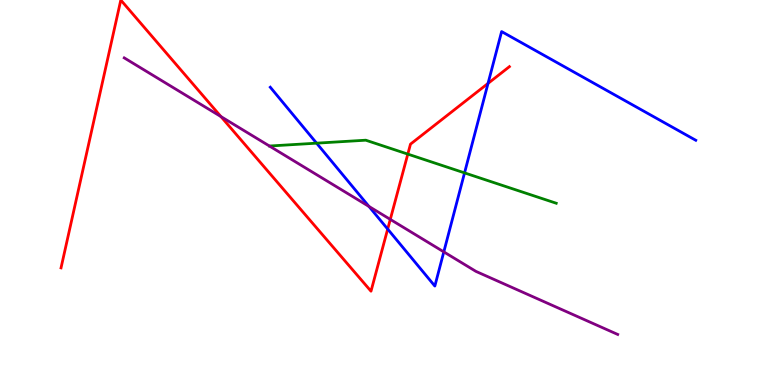[{'lines': ['blue', 'red'], 'intersections': [{'x': 5.0, 'y': 4.05}, {'x': 6.3, 'y': 7.83}]}, {'lines': ['green', 'red'], 'intersections': [{'x': 5.26, 'y': 6.0}]}, {'lines': ['purple', 'red'], 'intersections': [{'x': 2.85, 'y': 6.97}, {'x': 5.04, 'y': 4.3}]}, {'lines': ['blue', 'green'], 'intersections': [{'x': 4.09, 'y': 6.28}, {'x': 5.99, 'y': 5.51}]}, {'lines': ['blue', 'purple'], 'intersections': [{'x': 4.76, 'y': 4.64}, {'x': 5.73, 'y': 3.46}]}, {'lines': ['green', 'purple'], 'intersections': []}]